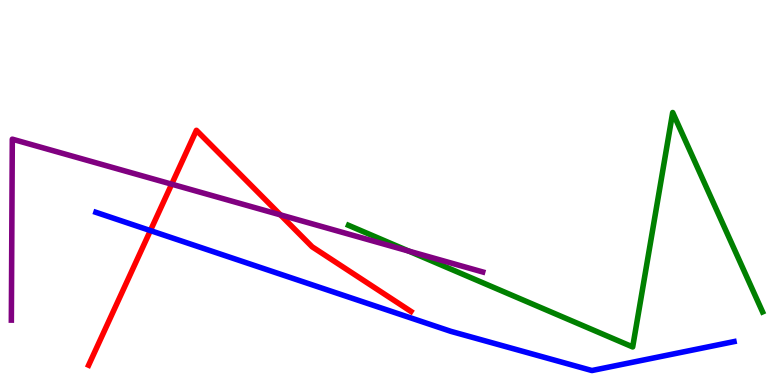[{'lines': ['blue', 'red'], 'intersections': [{'x': 1.94, 'y': 4.01}]}, {'lines': ['green', 'red'], 'intersections': []}, {'lines': ['purple', 'red'], 'intersections': [{'x': 2.22, 'y': 5.22}, {'x': 3.62, 'y': 4.42}]}, {'lines': ['blue', 'green'], 'intersections': []}, {'lines': ['blue', 'purple'], 'intersections': []}, {'lines': ['green', 'purple'], 'intersections': [{'x': 5.27, 'y': 3.48}]}]